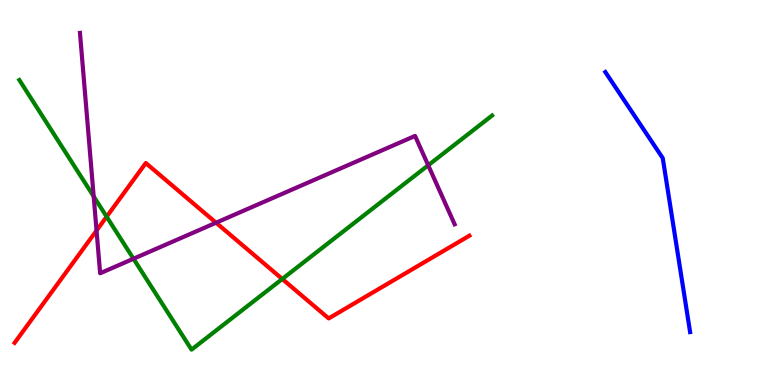[{'lines': ['blue', 'red'], 'intersections': []}, {'lines': ['green', 'red'], 'intersections': [{'x': 1.38, 'y': 4.37}, {'x': 3.64, 'y': 2.75}]}, {'lines': ['purple', 'red'], 'intersections': [{'x': 1.25, 'y': 4.01}, {'x': 2.79, 'y': 4.21}]}, {'lines': ['blue', 'green'], 'intersections': []}, {'lines': ['blue', 'purple'], 'intersections': []}, {'lines': ['green', 'purple'], 'intersections': [{'x': 1.21, 'y': 4.9}, {'x': 1.72, 'y': 3.28}, {'x': 5.53, 'y': 5.71}]}]